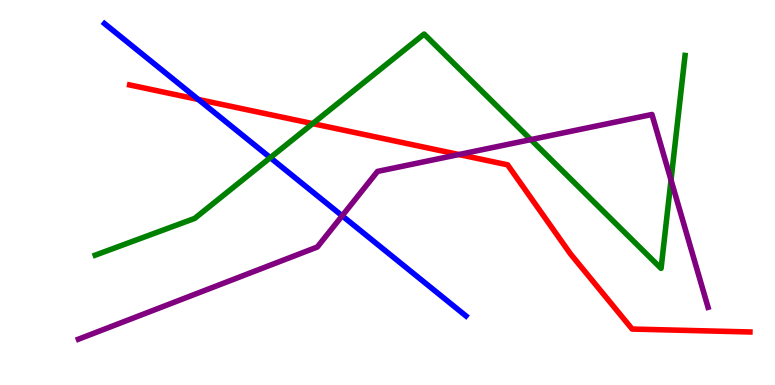[{'lines': ['blue', 'red'], 'intersections': [{'x': 2.56, 'y': 7.42}]}, {'lines': ['green', 'red'], 'intersections': [{'x': 4.03, 'y': 6.79}]}, {'lines': ['purple', 'red'], 'intersections': [{'x': 5.92, 'y': 5.99}]}, {'lines': ['blue', 'green'], 'intersections': [{'x': 3.49, 'y': 5.9}]}, {'lines': ['blue', 'purple'], 'intersections': [{'x': 4.42, 'y': 4.39}]}, {'lines': ['green', 'purple'], 'intersections': [{'x': 6.85, 'y': 6.37}, {'x': 8.66, 'y': 5.32}]}]